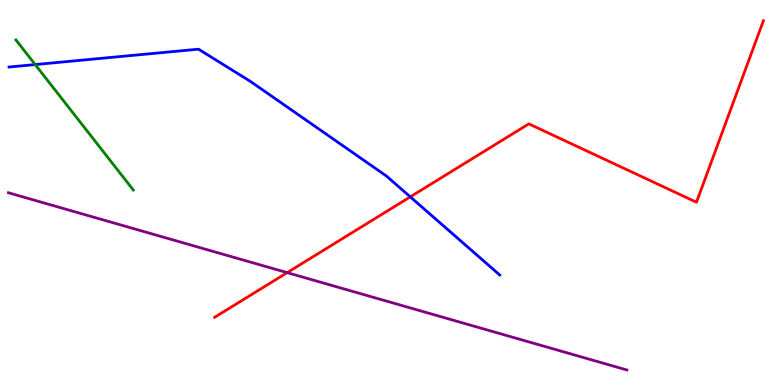[{'lines': ['blue', 'red'], 'intersections': [{'x': 5.29, 'y': 4.89}]}, {'lines': ['green', 'red'], 'intersections': []}, {'lines': ['purple', 'red'], 'intersections': [{'x': 3.71, 'y': 2.92}]}, {'lines': ['blue', 'green'], 'intersections': [{'x': 0.454, 'y': 8.32}]}, {'lines': ['blue', 'purple'], 'intersections': []}, {'lines': ['green', 'purple'], 'intersections': []}]